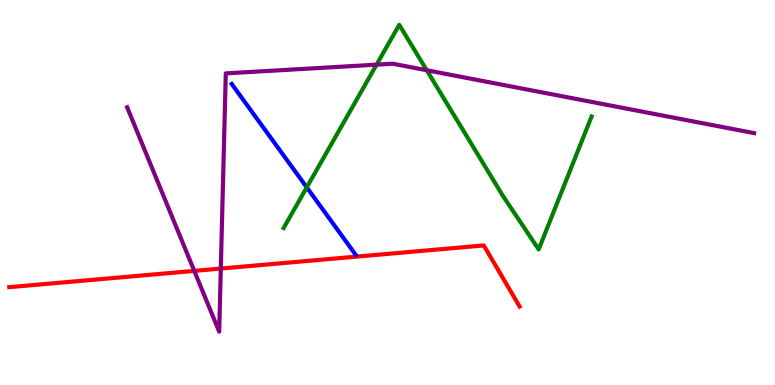[{'lines': ['blue', 'red'], 'intersections': []}, {'lines': ['green', 'red'], 'intersections': []}, {'lines': ['purple', 'red'], 'intersections': [{'x': 2.51, 'y': 2.96}, {'x': 2.85, 'y': 3.02}]}, {'lines': ['blue', 'green'], 'intersections': [{'x': 3.96, 'y': 5.13}]}, {'lines': ['blue', 'purple'], 'intersections': []}, {'lines': ['green', 'purple'], 'intersections': [{'x': 4.86, 'y': 8.32}, {'x': 5.51, 'y': 8.18}]}]